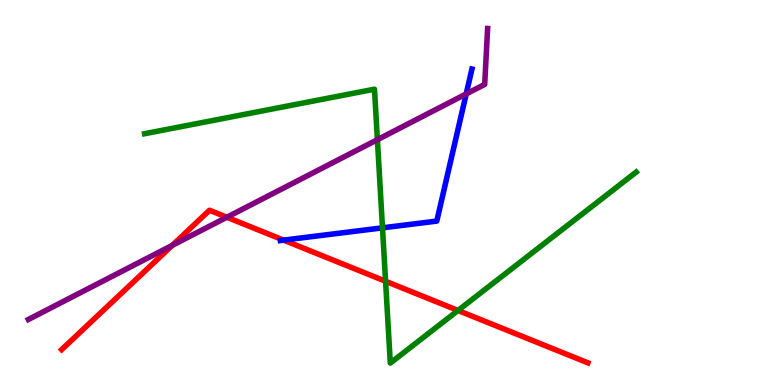[{'lines': ['blue', 'red'], 'intersections': [{'x': 3.66, 'y': 3.76}]}, {'lines': ['green', 'red'], 'intersections': [{'x': 4.98, 'y': 2.69}, {'x': 5.91, 'y': 1.94}]}, {'lines': ['purple', 'red'], 'intersections': [{'x': 2.22, 'y': 3.63}, {'x': 2.93, 'y': 4.36}]}, {'lines': ['blue', 'green'], 'intersections': [{'x': 4.94, 'y': 4.08}]}, {'lines': ['blue', 'purple'], 'intersections': [{'x': 6.02, 'y': 7.56}]}, {'lines': ['green', 'purple'], 'intersections': [{'x': 4.87, 'y': 6.37}]}]